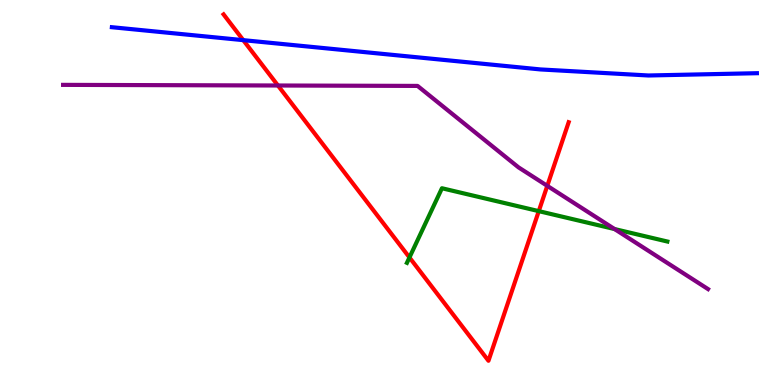[{'lines': ['blue', 'red'], 'intersections': [{'x': 3.14, 'y': 8.96}]}, {'lines': ['green', 'red'], 'intersections': [{'x': 5.28, 'y': 3.31}, {'x': 6.95, 'y': 4.52}]}, {'lines': ['purple', 'red'], 'intersections': [{'x': 3.59, 'y': 7.78}, {'x': 7.06, 'y': 5.17}]}, {'lines': ['blue', 'green'], 'intersections': []}, {'lines': ['blue', 'purple'], 'intersections': []}, {'lines': ['green', 'purple'], 'intersections': [{'x': 7.93, 'y': 4.05}]}]